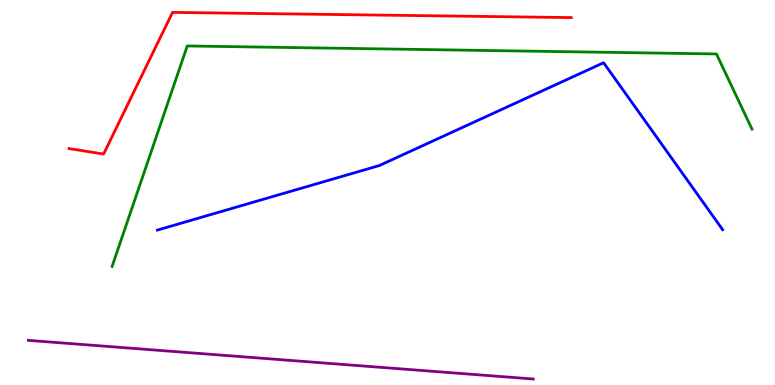[{'lines': ['blue', 'red'], 'intersections': []}, {'lines': ['green', 'red'], 'intersections': []}, {'lines': ['purple', 'red'], 'intersections': []}, {'lines': ['blue', 'green'], 'intersections': []}, {'lines': ['blue', 'purple'], 'intersections': []}, {'lines': ['green', 'purple'], 'intersections': []}]